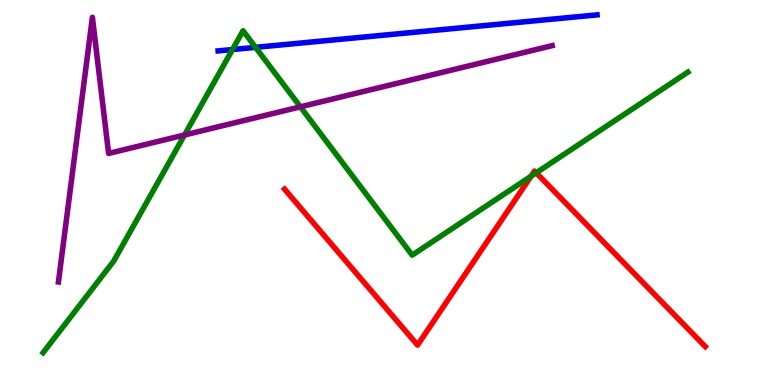[{'lines': ['blue', 'red'], 'intersections': []}, {'lines': ['green', 'red'], 'intersections': [{'x': 6.85, 'y': 5.42}, {'x': 6.92, 'y': 5.51}]}, {'lines': ['purple', 'red'], 'intersections': []}, {'lines': ['blue', 'green'], 'intersections': [{'x': 3.0, 'y': 8.71}, {'x': 3.3, 'y': 8.77}]}, {'lines': ['blue', 'purple'], 'intersections': []}, {'lines': ['green', 'purple'], 'intersections': [{'x': 2.38, 'y': 6.49}, {'x': 3.88, 'y': 7.23}]}]